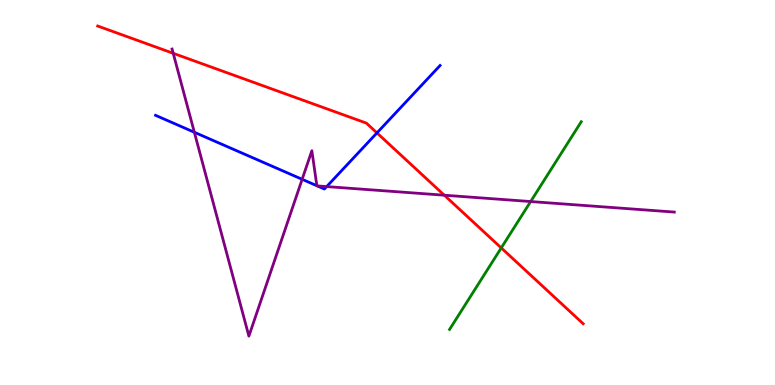[{'lines': ['blue', 'red'], 'intersections': [{'x': 4.86, 'y': 6.55}]}, {'lines': ['green', 'red'], 'intersections': [{'x': 6.47, 'y': 3.56}]}, {'lines': ['purple', 'red'], 'intersections': [{'x': 2.24, 'y': 8.62}, {'x': 5.73, 'y': 4.93}]}, {'lines': ['blue', 'green'], 'intersections': []}, {'lines': ['blue', 'purple'], 'intersections': [{'x': 2.51, 'y': 6.56}, {'x': 3.9, 'y': 5.34}, {'x': 4.09, 'y': 5.18}, {'x': 4.09, 'y': 5.17}, {'x': 4.22, 'y': 5.15}]}, {'lines': ['green', 'purple'], 'intersections': [{'x': 6.85, 'y': 4.77}]}]